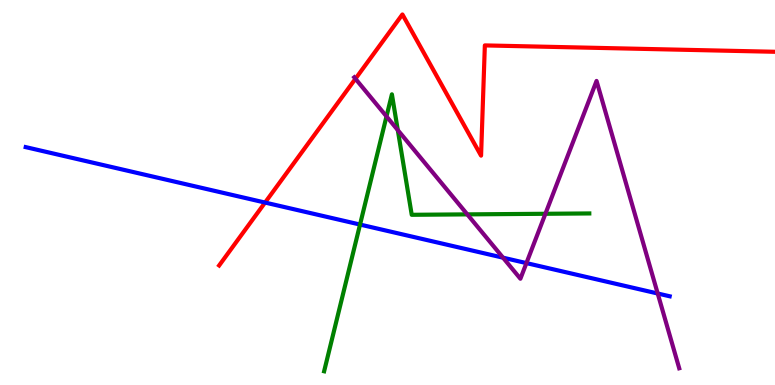[{'lines': ['blue', 'red'], 'intersections': [{'x': 3.42, 'y': 4.74}]}, {'lines': ['green', 'red'], 'intersections': []}, {'lines': ['purple', 'red'], 'intersections': [{'x': 4.59, 'y': 7.95}]}, {'lines': ['blue', 'green'], 'intersections': [{'x': 4.65, 'y': 4.17}]}, {'lines': ['blue', 'purple'], 'intersections': [{'x': 6.49, 'y': 3.31}, {'x': 6.79, 'y': 3.17}, {'x': 8.49, 'y': 2.38}]}, {'lines': ['green', 'purple'], 'intersections': [{'x': 4.99, 'y': 6.98}, {'x': 5.13, 'y': 6.62}, {'x': 6.03, 'y': 4.43}, {'x': 7.04, 'y': 4.45}]}]